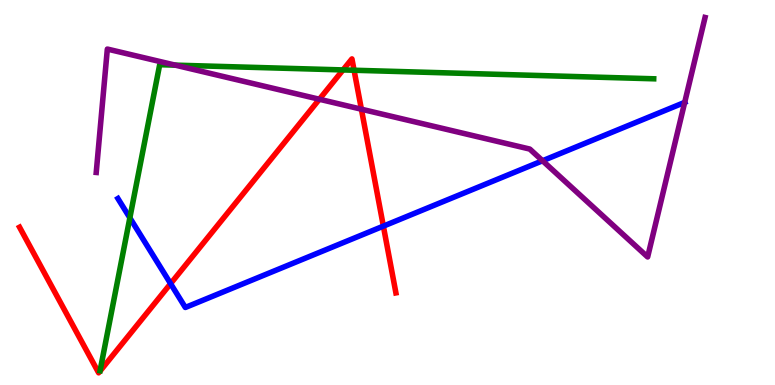[{'lines': ['blue', 'red'], 'intersections': [{'x': 2.2, 'y': 2.63}, {'x': 4.95, 'y': 4.13}]}, {'lines': ['green', 'red'], 'intersections': [{'x': 4.43, 'y': 8.18}, {'x': 4.57, 'y': 8.18}]}, {'lines': ['purple', 'red'], 'intersections': [{'x': 4.12, 'y': 7.42}, {'x': 4.66, 'y': 7.16}]}, {'lines': ['blue', 'green'], 'intersections': [{'x': 1.68, 'y': 4.34}]}, {'lines': ['blue', 'purple'], 'intersections': [{'x': 7.0, 'y': 5.82}, {'x': 8.83, 'y': 7.34}]}, {'lines': ['green', 'purple'], 'intersections': [{'x': 2.26, 'y': 8.31}]}]